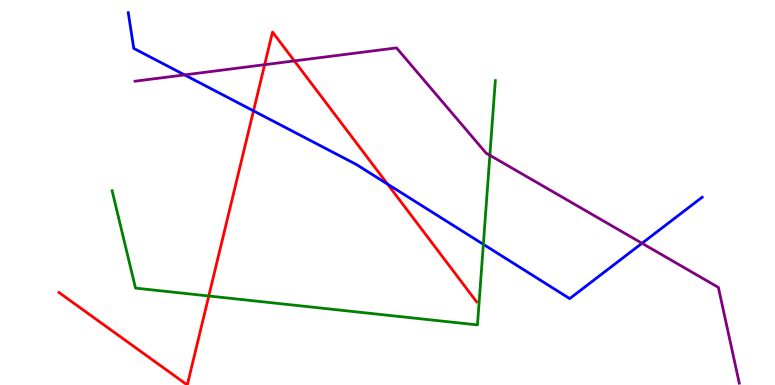[{'lines': ['blue', 'red'], 'intersections': [{'x': 3.27, 'y': 7.12}, {'x': 5.0, 'y': 5.22}]}, {'lines': ['green', 'red'], 'intersections': [{'x': 2.69, 'y': 2.31}]}, {'lines': ['purple', 'red'], 'intersections': [{'x': 3.41, 'y': 8.32}, {'x': 3.8, 'y': 8.42}]}, {'lines': ['blue', 'green'], 'intersections': [{'x': 6.24, 'y': 3.65}]}, {'lines': ['blue', 'purple'], 'intersections': [{'x': 2.38, 'y': 8.05}, {'x': 8.28, 'y': 3.68}]}, {'lines': ['green', 'purple'], 'intersections': [{'x': 6.32, 'y': 5.97}]}]